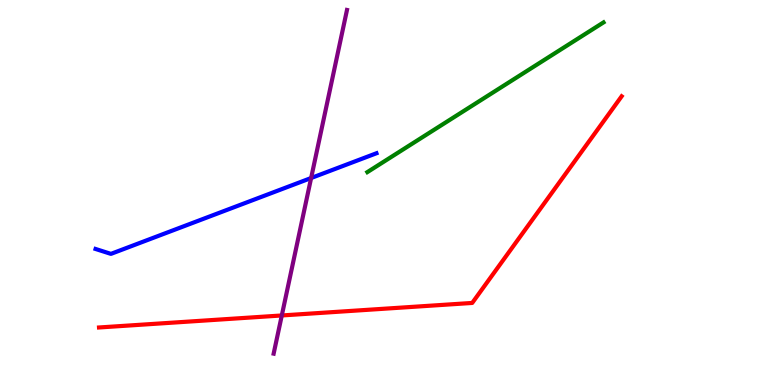[{'lines': ['blue', 'red'], 'intersections': []}, {'lines': ['green', 'red'], 'intersections': []}, {'lines': ['purple', 'red'], 'intersections': [{'x': 3.64, 'y': 1.81}]}, {'lines': ['blue', 'green'], 'intersections': []}, {'lines': ['blue', 'purple'], 'intersections': [{'x': 4.01, 'y': 5.38}]}, {'lines': ['green', 'purple'], 'intersections': []}]